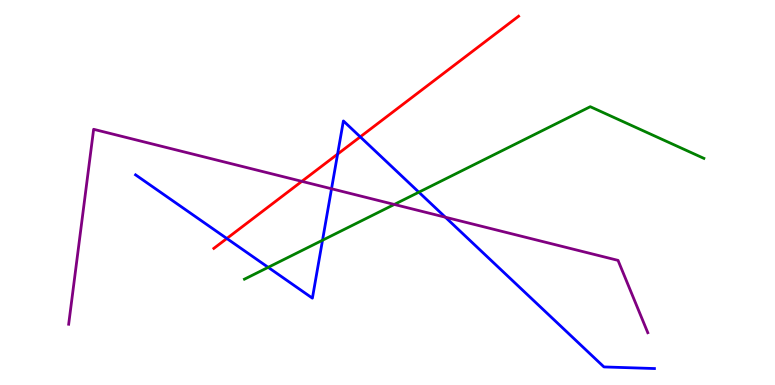[{'lines': ['blue', 'red'], 'intersections': [{'x': 2.93, 'y': 3.81}, {'x': 4.36, 'y': 6.0}, {'x': 4.65, 'y': 6.45}]}, {'lines': ['green', 'red'], 'intersections': []}, {'lines': ['purple', 'red'], 'intersections': [{'x': 3.89, 'y': 5.29}]}, {'lines': ['blue', 'green'], 'intersections': [{'x': 3.46, 'y': 3.06}, {'x': 4.16, 'y': 3.76}, {'x': 5.4, 'y': 5.01}]}, {'lines': ['blue', 'purple'], 'intersections': [{'x': 4.28, 'y': 5.1}, {'x': 5.75, 'y': 4.36}]}, {'lines': ['green', 'purple'], 'intersections': [{'x': 5.09, 'y': 4.69}]}]